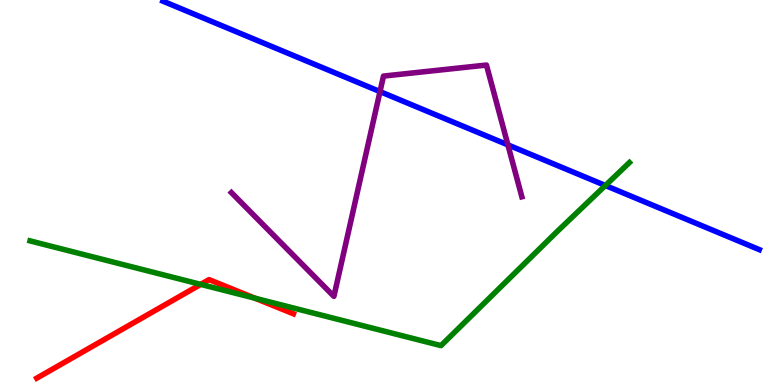[{'lines': ['blue', 'red'], 'intersections': []}, {'lines': ['green', 'red'], 'intersections': [{'x': 2.59, 'y': 2.61}, {'x': 3.29, 'y': 2.25}]}, {'lines': ['purple', 'red'], 'intersections': []}, {'lines': ['blue', 'green'], 'intersections': [{'x': 7.81, 'y': 5.18}]}, {'lines': ['blue', 'purple'], 'intersections': [{'x': 4.9, 'y': 7.62}, {'x': 6.55, 'y': 6.24}]}, {'lines': ['green', 'purple'], 'intersections': []}]